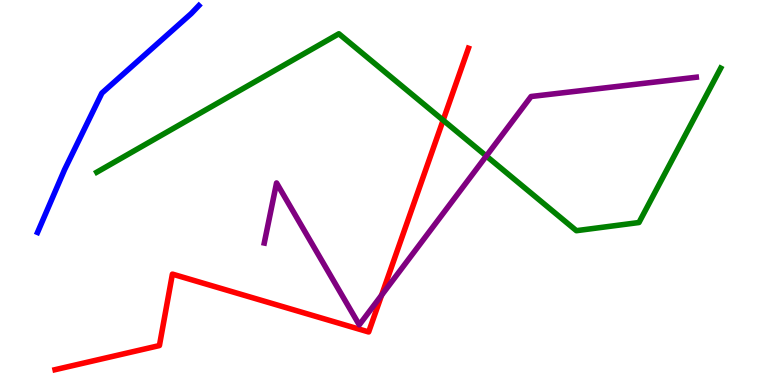[{'lines': ['blue', 'red'], 'intersections': []}, {'lines': ['green', 'red'], 'intersections': [{'x': 5.72, 'y': 6.88}]}, {'lines': ['purple', 'red'], 'intersections': [{'x': 4.92, 'y': 2.33}]}, {'lines': ['blue', 'green'], 'intersections': []}, {'lines': ['blue', 'purple'], 'intersections': []}, {'lines': ['green', 'purple'], 'intersections': [{'x': 6.27, 'y': 5.95}]}]